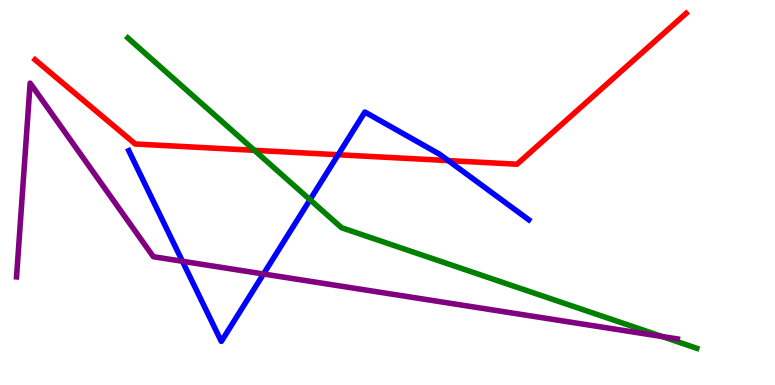[{'lines': ['blue', 'red'], 'intersections': [{'x': 4.36, 'y': 5.98}, {'x': 5.78, 'y': 5.83}]}, {'lines': ['green', 'red'], 'intersections': [{'x': 3.28, 'y': 6.1}]}, {'lines': ['purple', 'red'], 'intersections': []}, {'lines': ['blue', 'green'], 'intersections': [{'x': 4.0, 'y': 4.81}]}, {'lines': ['blue', 'purple'], 'intersections': [{'x': 2.35, 'y': 3.21}, {'x': 3.4, 'y': 2.88}]}, {'lines': ['green', 'purple'], 'intersections': [{'x': 8.54, 'y': 1.26}]}]